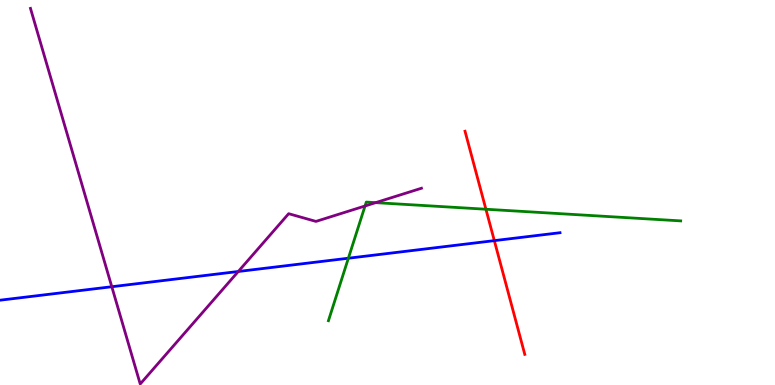[{'lines': ['blue', 'red'], 'intersections': [{'x': 6.38, 'y': 3.75}]}, {'lines': ['green', 'red'], 'intersections': [{'x': 6.27, 'y': 4.57}]}, {'lines': ['purple', 'red'], 'intersections': []}, {'lines': ['blue', 'green'], 'intersections': [{'x': 4.5, 'y': 3.29}]}, {'lines': ['blue', 'purple'], 'intersections': [{'x': 1.44, 'y': 2.55}, {'x': 3.07, 'y': 2.95}]}, {'lines': ['green', 'purple'], 'intersections': [{'x': 4.71, 'y': 4.65}, {'x': 4.85, 'y': 4.74}]}]